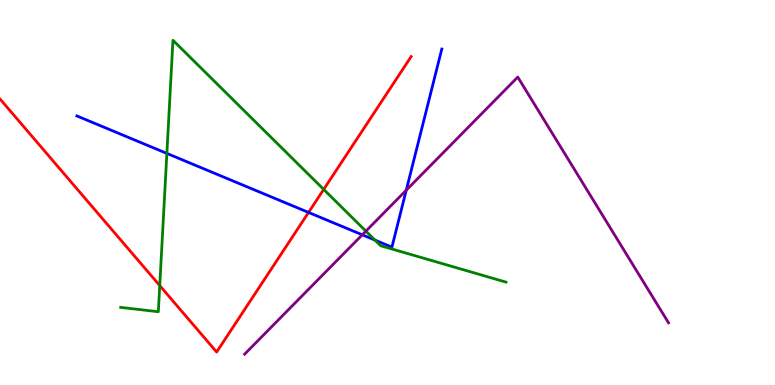[{'lines': ['blue', 'red'], 'intersections': [{'x': 3.98, 'y': 4.48}]}, {'lines': ['green', 'red'], 'intersections': [{'x': 2.06, 'y': 2.58}, {'x': 4.18, 'y': 5.08}]}, {'lines': ['purple', 'red'], 'intersections': []}, {'lines': ['blue', 'green'], 'intersections': [{'x': 2.15, 'y': 6.02}, {'x': 4.84, 'y': 3.76}]}, {'lines': ['blue', 'purple'], 'intersections': [{'x': 4.67, 'y': 3.9}, {'x': 5.24, 'y': 5.06}]}, {'lines': ['green', 'purple'], 'intersections': [{'x': 4.72, 'y': 4.0}]}]